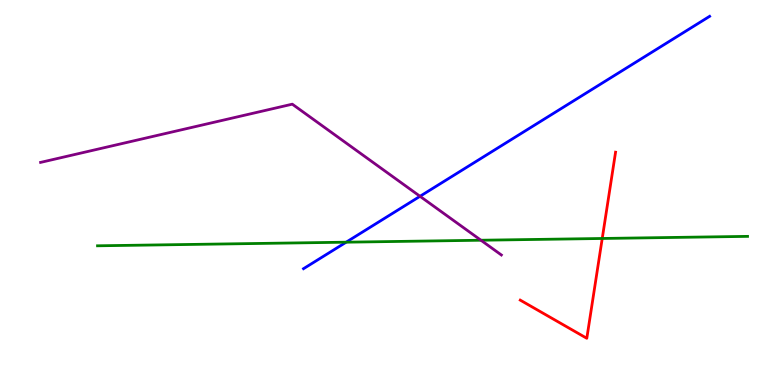[{'lines': ['blue', 'red'], 'intersections': []}, {'lines': ['green', 'red'], 'intersections': [{'x': 7.77, 'y': 3.81}]}, {'lines': ['purple', 'red'], 'intersections': []}, {'lines': ['blue', 'green'], 'intersections': [{'x': 4.47, 'y': 3.71}]}, {'lines': ['blue', 'purple'], 'intersections': [{'x': 5.42, 'y': 4.9}]}, {'lines': ['green', 'purple'], 'intersections': [{'x': 6.21, 'y': 3.76}]}]